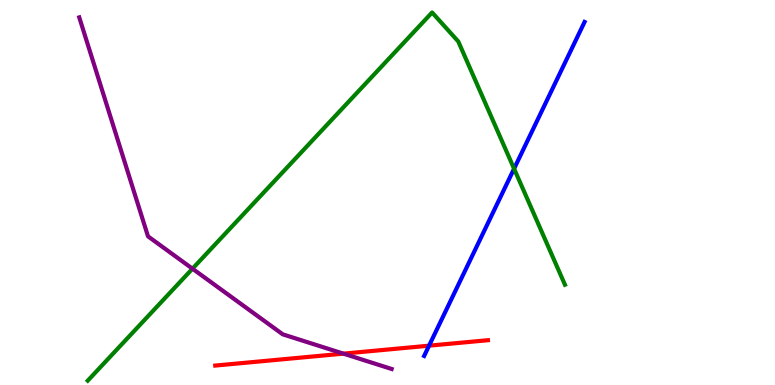[{'lines': ['blue', 'red'], 'intersections': [{'x': 5.54, 'y': 1.02}]}, {'lines': ['green', 'red'], 'intersections': []}, {'lines': ['purple', 'red'], 'intersections': [{'x': 4.43, 'y': 0.814}]}, {'lines': ['blue', 'green'], 'intersections': [{'x': 6.63, 'y': 5.62}]}, {'lines': ['blue', 'purple'], 'intersections': []}, {'lines': ['green', 'purple'], 'intersections': [{'x': 2.48, 'y': 3.02}]}]